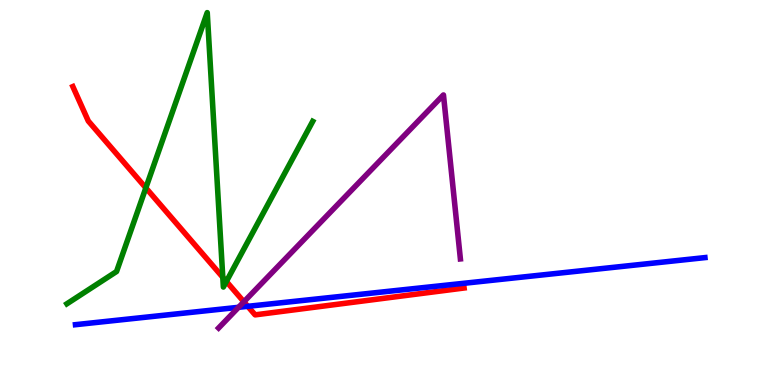[{'lines': ['blue', 'red'], 'intersections': [{'x': 3.2, 'y': 2.04}]}, {'lines': ['green', 'red'], 'intersections': [{'x': 1.88, 'y': 5.12}, {'x': 2.87, 'y': 2.8}, {'x': 2.92, 'y': 2.69}]}, {'lines': ['purple', 'red'], 'intersections': [{'x': 3.15, 'y': 2.16}]}, {'lines': ['blue', 'green'], 'intersections': []}, {'lines': ['blue', 'purple'], 'intersections': [{'x': 3.08, 'y': 2.02}]}, {'lines': ['green', 'purple'], 'intersections': []}]